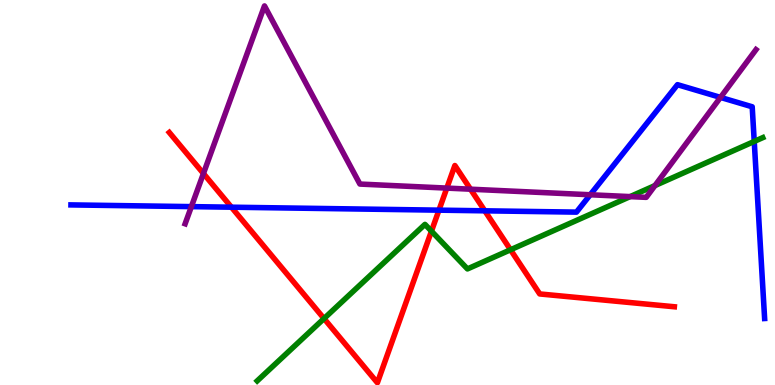[{'lines': ['blue', 'red'], 'intersections': [{'x': 2.99, 'y': 4.62}, {'x': 5.66, 'y': 4.54}, {'x': 6.26, 'y': 4.52}]}, {'lines': ['green', 'red'], 'intersections': [{'x': 4.18, 'y': 1.73}, {'x': 5.57, 'y': 4.0}, {'x': 6.59, 'y': 3.51}]}, {'lines': ['purple', 'red'], 'intersections': [{'x': 2.62, 'y': 5.49}, {'x': 5.77, 'y': 5.11}, {'x': 6.07, 'y': 5.09}]}, {'lines': ['blue', 'green'], 'intersections': [{'x': 9.73, 'y': 6.33}]}, {'lines': ['blue', 'purple'], 'intersections': [{'x': 2.47, 'y': 4.63}, {'x': 7.62, 'y': 4.94}, {'x': 9.3, 'y': 7.47}]}, {'lines': ['green', 'purple'], 'intersections': [{'x': 8.13, 'y': 4.89}, {'x': 8.45, 'y': 5.18}]}]